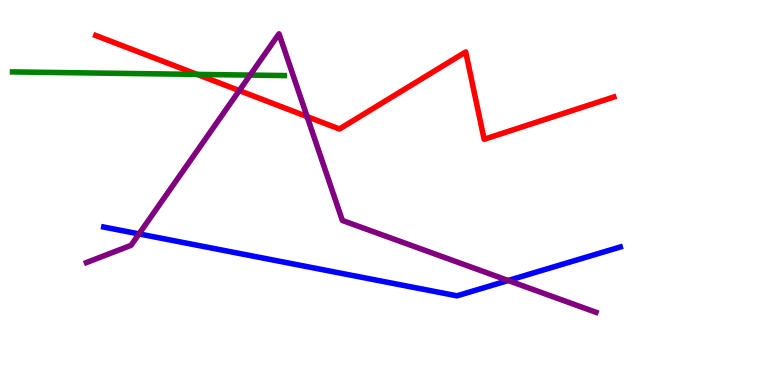[{'lines': ['blue', 'red'], 'intersections': []}, {'lines': ['green', 'red'], 'intersections': [{'x': 2.54, 'y': 8.07}]}, {'lines': ['purple', 'red'], 'intersections': [{'x': 3.09, 'y': 7.65}, {'x': 3.96, 'y': 6.97}]}, {'lines': ['blue', 'green'], 'intersections': []}, {'lines': ['blue', 'purple'], 'intersections': [{'x': 1.79, 'y': 3.92}, {'x': 6.56, 'y': 2.71}]}, {'lines': ['green', 'purple'], 'intersections': [{'x': 3.23, 'y': 8.05}]}]